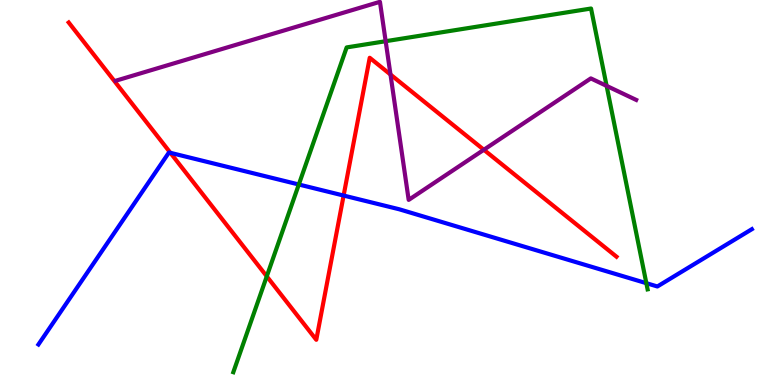[{'lines': ['blue', 'red'], 'intersections': [{'x': 2.2, 'y': 6.03}, {'x': 4.43, 'y': 4.92}]}, {'lines': ['green', 'red'], 'intersections': [{'x': 3.44, 'y': 2.82}]}, {'lines': ['purple', 'red'], 'intersections': [{'x': 5.04, 'y': 8.06}, {'x': 6.24, 'y': 6.11}]}, {'lines': ['blue', 'green'], 'intersections': [{'x': 3.86, 'y': 5.21}, {'x': 8.34, 'y': 2.64}]}, {'lines': ['blue', 'purple'], 'intersections': []}, {'lines': ['green', 'purple'], 'intersections': [{'x': 4.98, 'y': 8.93}, {'x': 7.83, 'y': 7.77}]}]